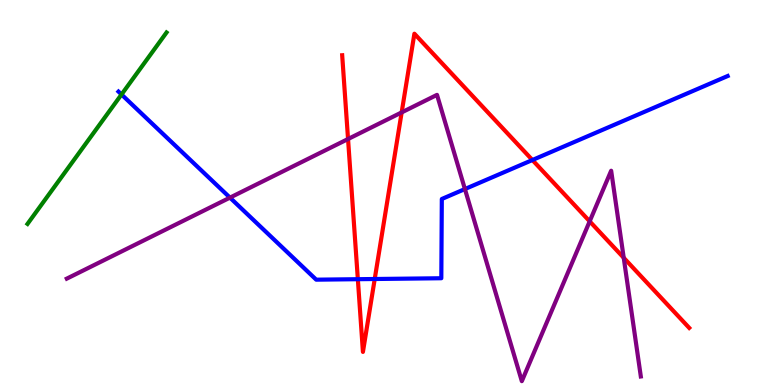[{'lines': ['blue', 'red'], 'intersections': [{'x': 4.62, 'y': 2.75}, {'x': 4.84, 'y': 2.75}, {'x': 6.87, 'y': 5.84}]}, {'lines': ['green', 'red'], 'intersections': []}, {'lines': ['purple', 'red'], 'intersections': [{'x': 4.49, 'y': 6.39}, {'x': 5.18, 'y': 7.08}, {'x': 7.61, 'y': 4.25}, {'x': 8.05, 'y': 3.3}]}, {'lines': ['blue', 'green'], 'intersections': [{'x': 1.57, 'y': 7.55}]}, {'lines': ['blue', 'purple'], 'intersections': [{'x': 2.97, 'y': 4.87}, {'x': 6.0, 'y': 5.09}]}, {'lines': ['green', 'purple'], 'intersections': []}]